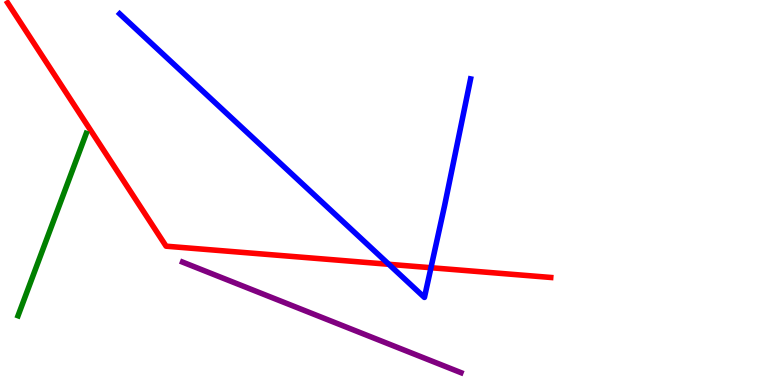[{'lines': ['blue', 'red'], 'intersections': [{'x': 5.02, 'y': 3.14}, {'x': 5.56, 'y': 3.05}]}, {'lines': ['green', 'red'], 'intersections': []}, {'lines': ['purple', 'red'], 'intersections': []}, {'lines': ['blue', 'green'], 'intersections': []}, {'lines': ['blue', 'purple'], 'intersections': []}, {'lines': ['green', 'purple'], 'intersections': []}]